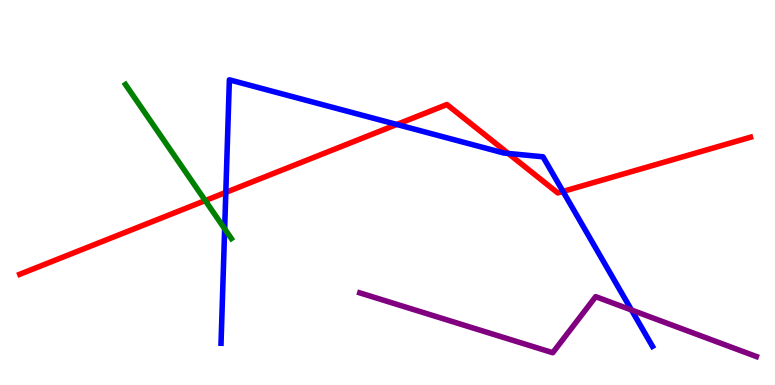[{'lines': ['blue', 'red'], 'intersections': [{'x': 2.91, 'y': 5.0}, {'x': 5.12, 'y': 6.77}, {'x': 6.56, 'y': 6.01}, {'x': 7.26, 'y': 5.03}]}, {'lines': ['green', 'red'], 'intersections': [{'x': 2.65, 'y': 4.79}]}, {'lines': ['purple', 'red'], 'intersections': []}, {'lines': ['blue', 'green'], 'intersections': [{'x': 2.9, 'y': 4.06}]}, {'lines': ['blue', 'purple'], 'intersections': [{'x': 8.15, 'y': 1.95}]}, {'lines': ['green', 'purple'], 'intersections': []}]